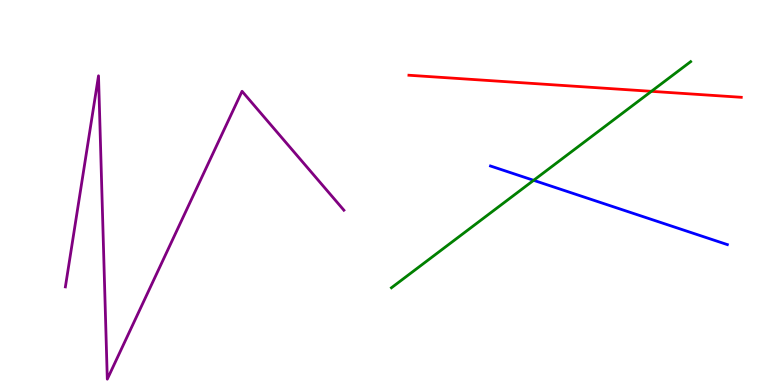[{'lines': ['blue', 'red'], 'intersections': []}, {'lines': ['green', 'red'], 'intersections': [{'x': 8.41, 'y': 7.63}]}, {'lines': ['purple', 'red'], 'intersections': []}, {'lines': ['blue', 'green'], 'intersections': [{'x': 6.89, 'y': 5.32}]}, {'lines': ['blue', 'purple'], 'intersections': []}, {'lines': ['green', 'purple'], 'intersections': []}]